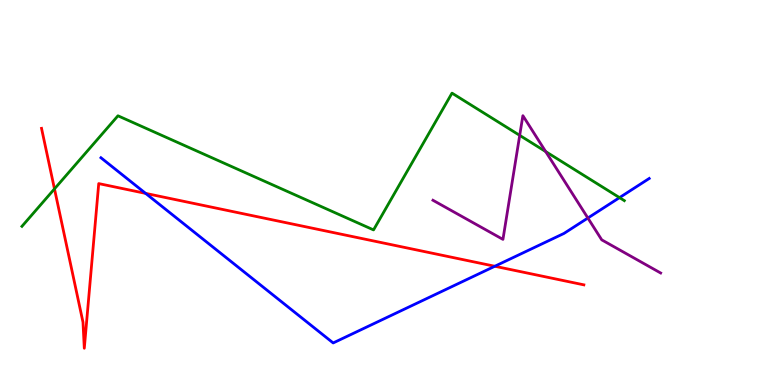[{'lines': ['blue', 'red'], 'intersections': [{'x': 1.88, 'y': 4.98}, {'x': 6.38, 'y': 3.08}]}, {'lines': ['green', 'red'], 'intersections': [{'x': 0.703, 'y': 5.09}]}, {'lines': ['purple', 'red'], 'intersections': []}, {'lines': ['blue', 'green'], 'intersections': [{'x': 7.99, 'y': 4.87}]}, {'lines': ['blue', 'purple'], 'intersections': [{'x': 7.59, 'y': 4.34}]}, {'lines': ['green', 'purple'], 'intersections': [{'x': 6.71, 'y': 6.48}, {'x': 7.04, 'y': 6.06}]}]